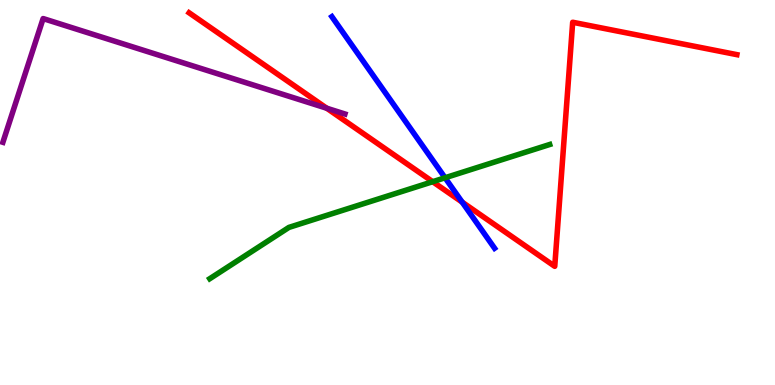[{'lines': ['blue', 'red'], 'intersections': [{'x': 5.96, 'y': 4.75}]}, {'lines': ['green', 'red'], 'intersections': [{'x': 5.58, 'y': 5.28}]}, {'lines': ['purple', 'red'], 'intersections': [{'x': 4.22, 'y': 7.19}]}, {'lines': ['blue', 'green'], 'intersections': [{'x': 5.74, 'y': 5.38}]}, {'lines': ['blue', 'purple'], 'intersections': []}, {'lines': ['green', 'purple'], 'intersections': []}]